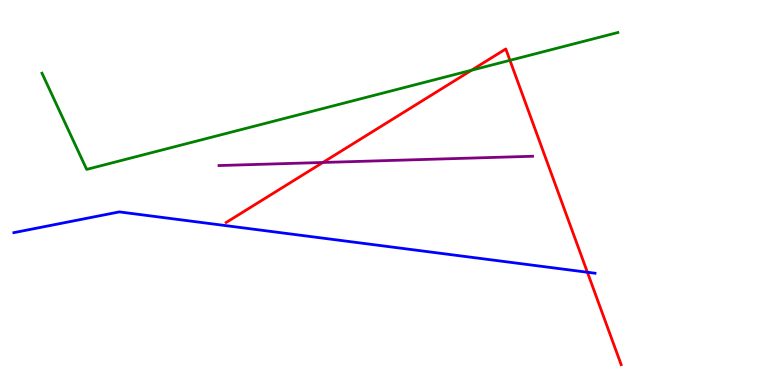[{'lines': ['blue', 'red'], 'intersections': [{'x': 7.58, 'y': 2.93}]}, {'lines': ['green', 'red'], 'intersections': [{'x': 6.08, 'y': 8.18}, {'x': 6.58, 'y': 8.43}]}, {'lines': ['purple', 'red'], 'intersections': [{'x': 4.17, 'y': 5.78}]}, {'lines': ['blue', 'green'], 'intersections': []}, {'lines': ['blue', 'purple'], 'intersections': []}, {'lines': ['green', 'purple'], 'intersections': []}]